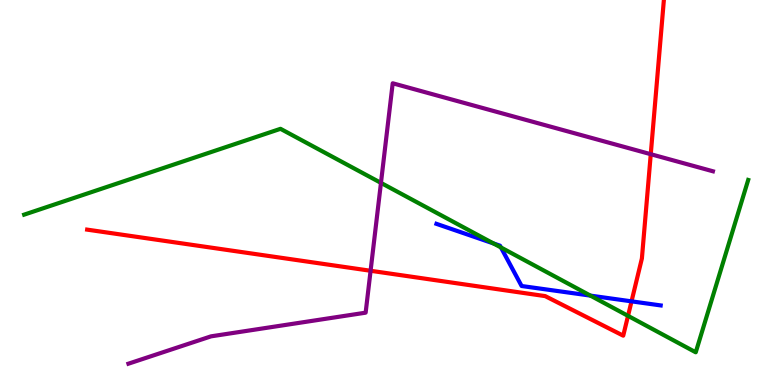[{'lines': ['blue', 'red'], 'intersections': [{'x': 8.15, 'y': 2.17}]}, {'lines': ['green', 'red'], 'intersections': [{'x': 8.1, 'y': 1.8}]}, {'lines': ['purple', 'red'], 'intersections': [{'x': 4.78, 'y': 2.97}, {'x': 8.4, 'y': 5.99}]}, {'lines': ['blue', 'green'], 'intersections': [{'x': 6.37, 'y': 3.68}, {'x': 6.46, 'y': 3.57}, {'x': 7.62, 'y': 2.32}]}, {'lines': ['blue', 'purple'], 'intersections': []}, {'lines': ['green', 'purple'], 'intersections': [{'x': 4.92, 'y': 5.25}]}]